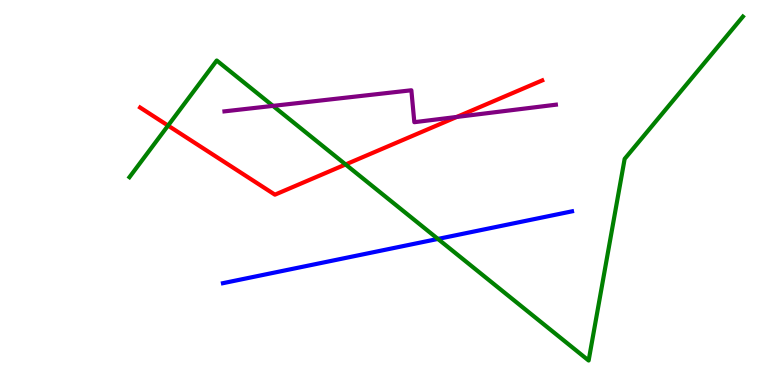[{'lines': ['blue', 'red'], 'intersections': []}, {'lines': ['green', 'red'], 'intersections': [{'x': 2.17, 'y': 6.74}, {'x': 4.46, 'y': 5.73}]}, {'lines': ['purple', 'red'], 'intersections': [{'x': 5.89, 'y': 6.96}]}, {'lines': ['blue', 'green'], 'intersections': [{'x': 5.65, 'y': 3.79}]}, {'lines': ['blue', 'purple'], 'intersections': []}, {'lines': ['green', 'purple'], 'intersections': [{'x': 3.52, 'y': 7.25}]}]